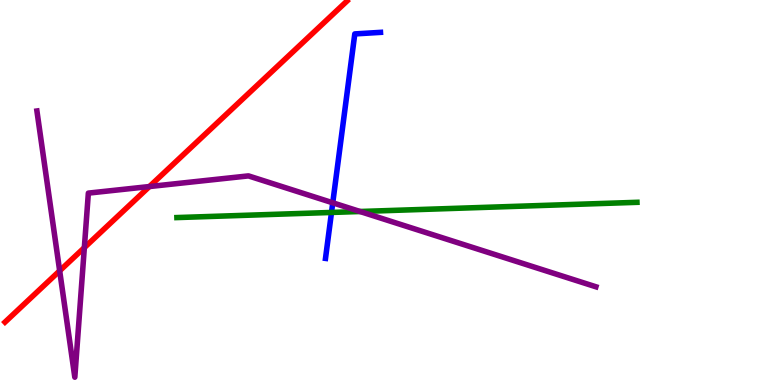[{'lines': ['blue', 'red'], 'intersections': []}, {'lines': ['green', 'red'], 'intersections': []}, {'lines': ['purple', 'red'], 'intersections': [{'x': 0.77, 'y': 2.97}, {'x': 1.09, 'y': 3.57}, {'x': 1.93, 'y': 5.15}]}, {'lines': ['blue', 'green'], 'intersections': [{'x': 4.28, 'y': 4.48}]}, {'lines': ['blue', 'purple'], 'intersections': [{'x': 4.29, 'y': 4.73}]}, {'lines': ['green', 'purple'], 'intersections': [{'x': 4.65, 'y': 4.51}]}]